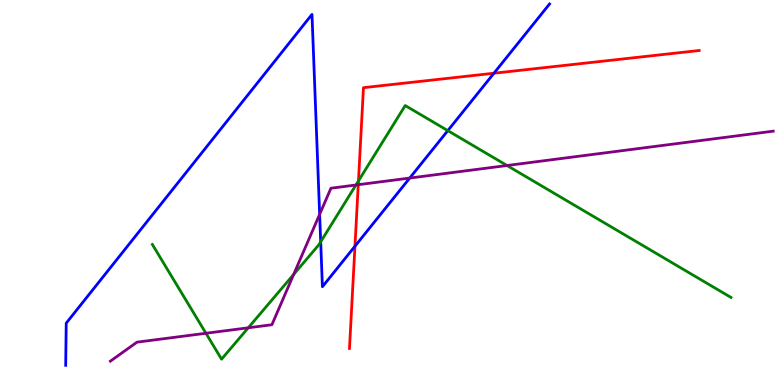[{'lines': ['blue', 'red'], 'intersections': [{'x': 4.58, 'y': 3.6}, {'x': 6.37, 'y': 8.1}]}, {'lines': ['green', 'red'], 'intersections': [{'x': 4.63, 'y': 5.3}]}, {'lines': ['purple', 'red'], 'intersections': [{'x': 4.62, 'y': 5.2}]}, {'lines': ['blue', 'green'], 'intersections': [{'x': 4.14, 'y': 3.72}, {'x': 5.78, 'y': 6.61}]}, {'lines': ['blue', 'purple'], 'intersections': [{'x': 4.12, 'y': 4.43}, {'x': 5.29, 'y': 5.38}]}, {'lines': ['green', 'purple'], 'intersections': [{'x': 2.66, 'y': 1.34}, {'x': 3.2, 'y': 1.49}, {'x': 3.79, 'y': 2.87}, {'x': 4.59, 'y': 5.19}, {'x': 6.54, 'y': 5.7}]}]